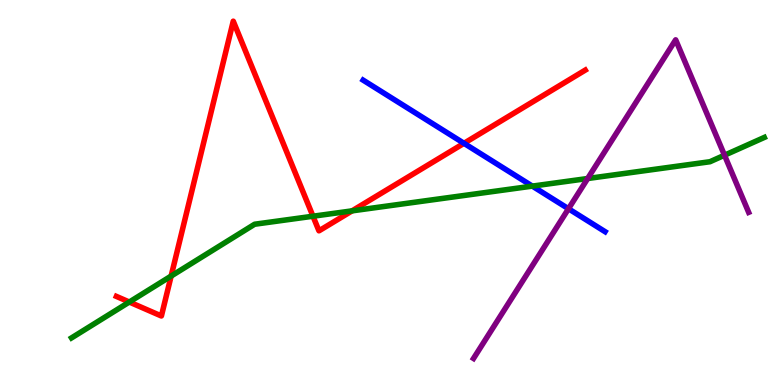[{'lines': ['blue', 'red'], 'intersections': [{'x': 5.99, 'y': 6.28}]}, {'lines': ['green', 'red'], 'intersections': [{'x': 1.67, 'y': 2.16}, {'x': 2.21, 'y': 2.83}, {'x': 4.04, 'y': 4.38}, {'x': 4.54, 'y': 4.52}]}, {'lines': ['purple', 'red'], 'intersections': []}, {'lines': ['blue', 'green'], 'intersections': [{'x': 6.87, 'y': 5.17}]}, {'lines': ['blue', 'purple'], 'intersections': [{'x': 7.34, 'y': 4.58}]}, {'lines': ['green', 'purple'], 'intersections': [{'x': 7.58, 'y': 5.36}, {'x': 9.35, 'y': 5.97}]}]